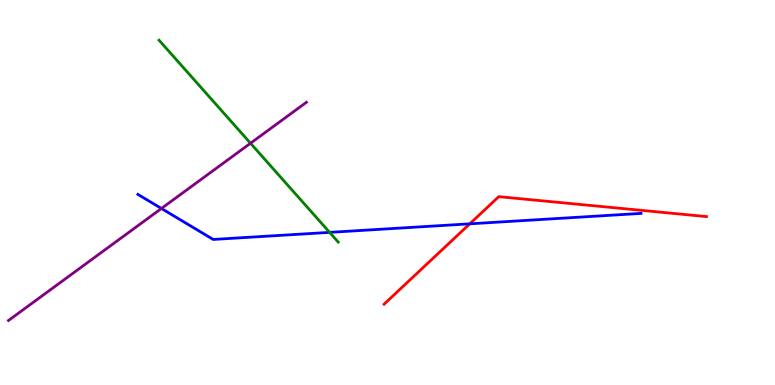[{'lines': ['blue', 'red'], 'intersections': [{'x': 6.06, 'y': 4.19}]}, {'lines': ['green', 'red'], 'intersections': []}, {'lines': ['purple', 'red'], 'intersections': []}, {'lines': ['blue', 'green'], 'intersections': [{'x': 4.25, 'y': 3.96}]}, {'lines': ['blue', 'purple'], 'intersections': [{'x': 2.08, 'y': 4.59}]}, {'lines': ['green', 'purple'], 'intersections': [{'x': 3.23, 'y': 6.28}]}]